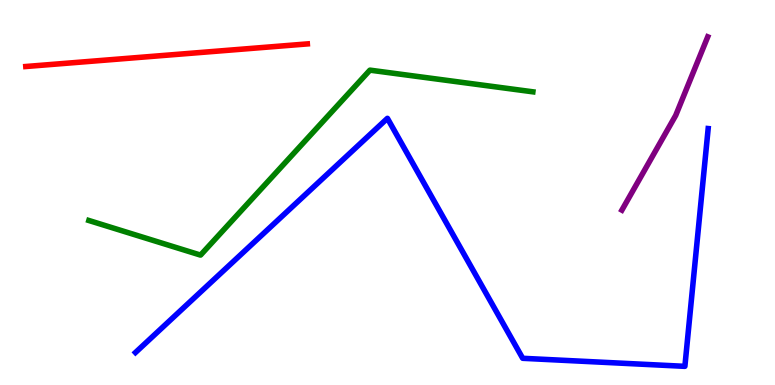[{'lines': ['blue', 'red'], 'intersections': []}, {'lines': ['green', 'red'], 'intersections': []}, {'lines': ['purple', 'red'], 'intersections': []}, {'lines': ['blue', 'green'], 'intersections': []}, {'lines': ['blue', 'purple'], 'intersections': []}, {'lines': ['green', 'purple'], 'intersections': []}]